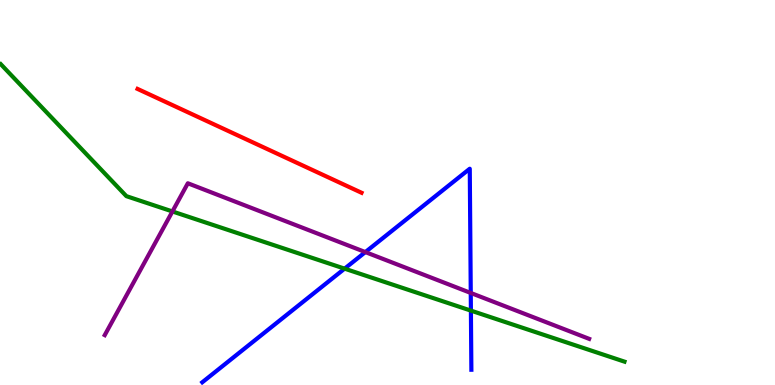[{'lines': ['blue', 'red'], 'intersections': []}, {'lines': ['green', 'red'], 'intersections': []}, {'lines': ['purple', 'red'], 'intersections': []}, {'lines': ['blue', 'green'], 'intersections': [{'x': 4.45, 'y': 3.02}, {'x': 6.08, 'y': 1.93}]}, {'lines': ['blue', 'purple'], 'intersections': [{'x': 4.71, 'y': 3.45}, {'x': 6.07, 'y': 2.39}]}, {'lines': ['green', 'purple'], 'intersections': [{'x': 2.22, 'y': 4.51}]}]